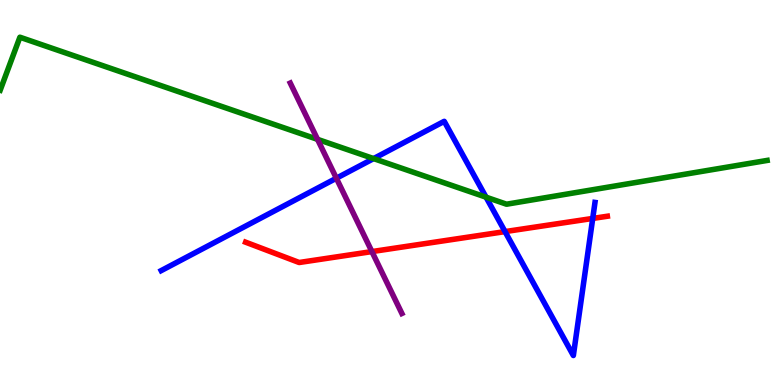[{'lines': ['blue', 'red'], 'intersections': [{'x': 6.52, 'y': 3.98}, {'x': 7.65, 'y': 4.33}]}, {'lines': ['green', 'red'], 'intersections': []}, {'lines': ['purple', 'red'], 'intersections': [{'x': 4.8, 'y': 3.47}]}, {'lines': ['blue', 'green'], 'intersections': [{'x': 4.82, 'y': 5.88}, {'x': 6.27, 'y': 4.88}]}, {'lines': ['blue', 'purple'], 'intersections': [{'x': 4.34, 'y': 5.37}]}, {'lines': ['green', 'purple'], 'intersections': [{'x': 4.1, 'y': 6.38}]}]